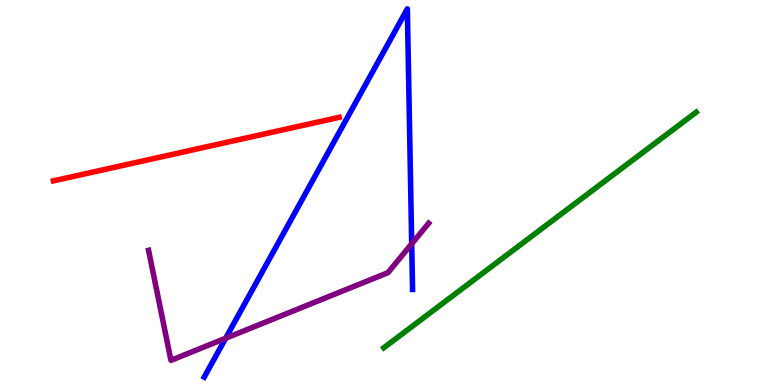[{'lines': ['blue', 'red'], 'intersections': []}, {'lines': ['green', 'red'], 'intersections': []}, {'lines': ['purple', 'red'], 'intersections': []}, {'lines': ['blue', 'green'], 'intersections': []}, {'lines': ['blue', 'purple'], 'intersections': [{'x': 2.91, 'y': 1.21}, {'x': 5.31, 'y': 3.67}]}, {'lines': ['green', 'purple'], 'intersections': []}]